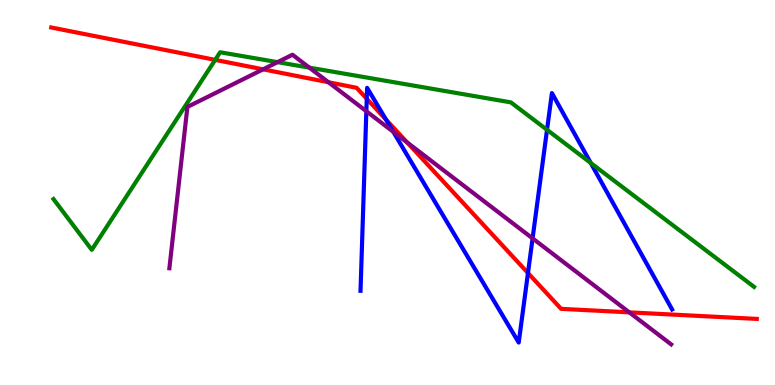[{'lines': ['blue', 'red'], 'intersections': [{'x': 4.73, 'y': 7.43}, {'x': 4.98, 'y': 6.89}, {'x': 6.81, 'y': 2.91}]}, {'lines': ['green', 'red'], 'intersections': [{'x': 2.78, 'y': 8.44}]}, {'lines': ['purple', 'red'], 'intersections': [{'x': 3.39, 'y': 8.2}, {'x': 4.24, 'y': 7.86}, {'x': 5.25, 'y': 6.3}, {'x': 8.12, 'y': 1.89}]}, {'lines': ['blue', 'green'], 'intersections': [{'x': 7.06, 'y': 6.63}, {'x': 7.62, 'y': 5.77}]}, {'lines': ['blue', 'purple'], 'intersections': [{'x': 4.73, 'y': 7.11}, {'x': 5.07, 'y': 6.58}, {'x': 6.87, 'y': 3.81}]}, {'lines': ['green', 'purple'], 'intersections': [{'x': 3.58, 'y': 8.39}, {'x': 3.99, 'y': 8.24}]}]